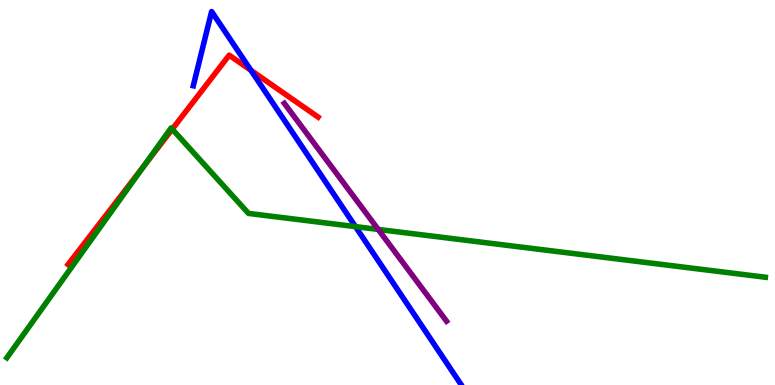[{'lines': ['blue', 'red'], 'intersections': [{'x': 3.24, 'y': 8.17}]}, {'lines': ['green', 'red'], 'intersections': [{'x': 1.86, 'y': 5.7}, {'x': 2.22, 'y': 6.65}]}, {'lines': ['purple', 'red'], 'intersections': []}, {'lines': ['blue', 'green'], 'intersections': [{'x': 4.59, 'y': 4.11}]}, {'lines': ['blue', 'purple'], 'intersections': []}, {'lines': ['green', 'purple'], 'intersections': [{'x': 4.88, 'y': 4.04}]}]